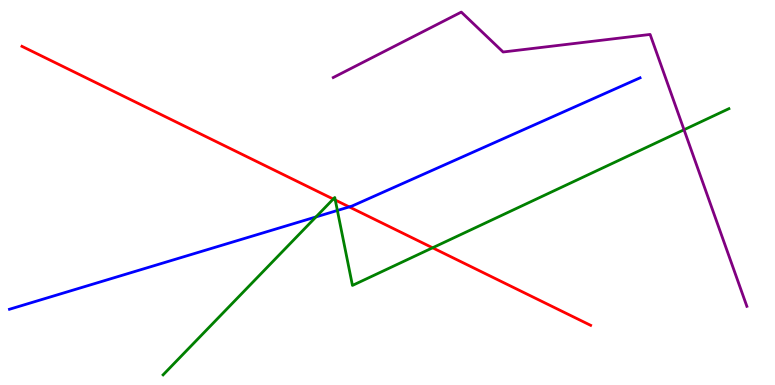[{'lines': ['blue', 'red'], 'intersections': [{'x': 4.51, 'y': 4.63}]}, {'lines': ['green', 'red'], 'intersections': [{'x': 4.3, 'y': 4.83}, {'x': 4.33, 'y': 4.8}, {'x': 5.58, 'y': 3.56}]}, {'lines': ['purple', 'red'], 'intersections': []}, {'lines': ['blue', 'green'], 'intersections': [{'x': 4.08, 'y': 4.37}, {'x': 4.35, 'y': 4.53}]}, {'lines': ['blue', 'purple'], 'intersections': []}, {'lines': ['green', 'purple'], 'intersections': [{'x': 8.83, 'y': 6.63}]}]